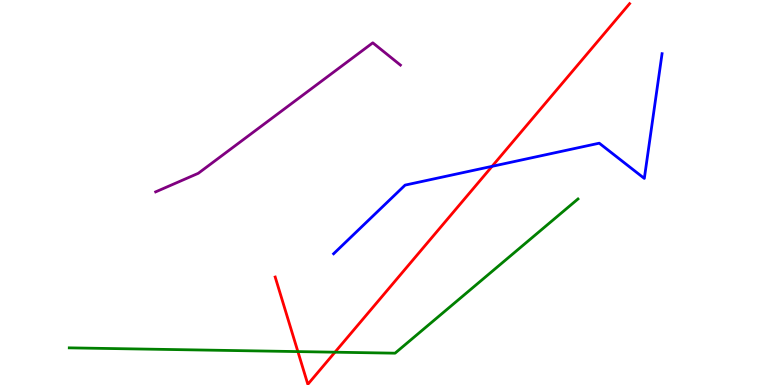[{'lines': ['blue', 'red'], 'intersections': [{'x': 6.35, 'y': 5.68}]}, {'lines': ['green', 'red'], 'intersections': [{'x': 3.84, 'y': 0.868}, {'x': 4.32, 'y': 0.852}]}, {'lines': ['purple', 'red'], 'intersections': []}, {'lines': ['blue', 'green'], 'intersections': []}, {'lines': ['blue', 'purple'], 'intersections': []}, {'lines': ['green', 'purple'], 'intersections': []}]